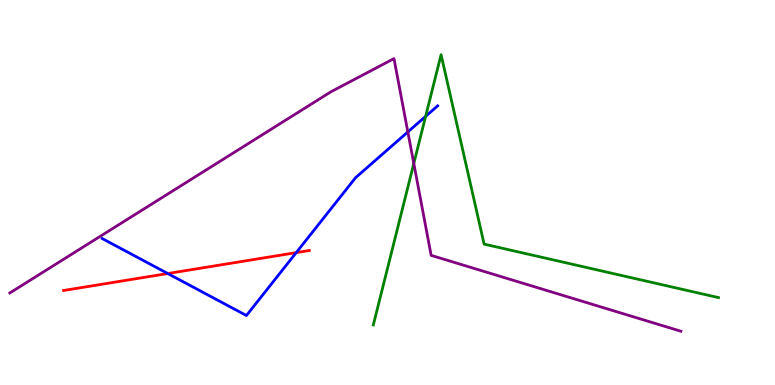[{'lines': ['blue', 'red'], 'intersections': [{'x': 2.16, 'y': 2.9}, {'x': 3.82, 'y': 3.44}]}, {'lines': ['green', 'red'], 'intersections': []}, {'lines': ['purple', 'red'], 'intersections': []}, {'lines': ['blue', 'green'], 'intersections': [{'x': 5.49, 'y': 6.98}]}, {'lines': ['blue', 'purple'], 'intersections': [{'x': 5.26, 'y': 6.57}]}, {'lines': ['green', 'purple'], 'intersections': [{'x': 5.34, 'y': 5.75}]}]